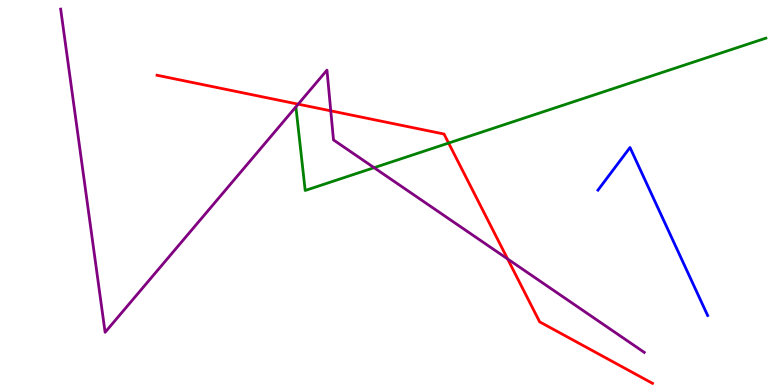[{'lines': ['blue', 'red'], 'intersections': []}, {'lines': ['green', 'red'], 'intersections': [{'x': 5.79, 'y': 6.28}]}, {'lines': ['purple', 'red'], 'intersections': [{'x': 3.85, 'y': 7.29}, {'x': 4.27, 'y': 7.12}, {'x': 6.55, 'y': 3.27}]}, {'lines': ['blue', 'green'], 'intersections': []}, {'lines': ['blue', 'purple'], 'intersections': []}, {'lines': ['green', 'purple'], 'intersections': [{'x': 4.83, 'y': 5.64}]}]